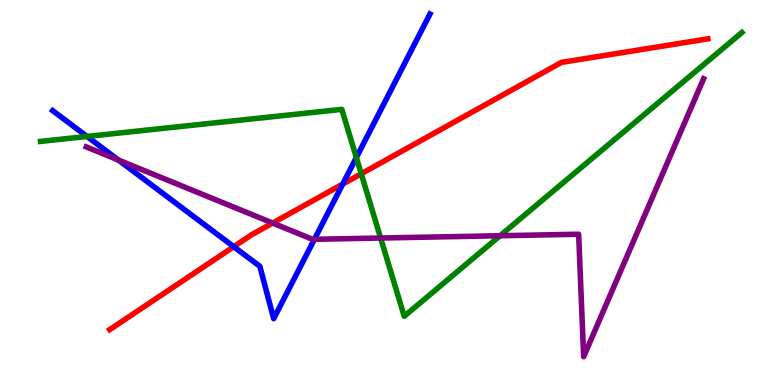[{'lines': ['blue', 'red'], 'intersections': [{'x': 3.02, 'y': 3.59}, {'x': 4.42, 'y': 5.22}]}, {'lines': ['green', 'red'], 'intersections': [{'x': 4.66, 'y': 5.49}]}, {'lines': ['purple', 'red'], 'intersections': [{'x': 3.52, 'y': 4.21}]}, {'lines': ['blue', 'green'], 'intersections': [{'x': 1.12, 'y': 6.46}, {'x': 4.6, 'y': 5.91}]}, {'lines': ['blue', 'purple'], 'intersections': [{'x': 1.53, 'y': 5.84}, {'x': 4.06, 'y': 3.78}]}, {'lines': ['green', 'purple'], 'intersections': [{'x': 4.91, 'y': 3.82}, {'x': 6.45, 'y': 3.88}]}]